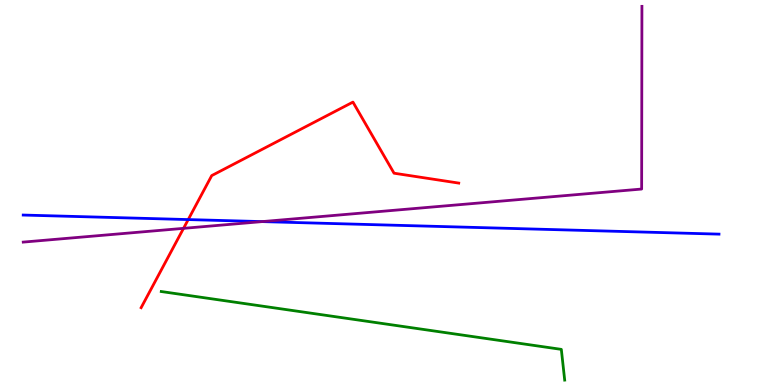[{'lines': ['blue', 'red'], 'intersections': [{'x': 2.43, 'y': 4.3}]}, {'lines': ['green', 'red'], 'intersections': []}, {'lines': ['purple', 'red'], 'intersections': [{'x': 2.37, 'y': 4.07}]}, {'lines': ['blue', 'green'], 'intersections': []}, {'lines': ['blue', 'purple'], 'intersections': [{'x': 3.38, 'y': 4.24}]}, {'lines': ['green', 'purple'], 'intersections': []}]